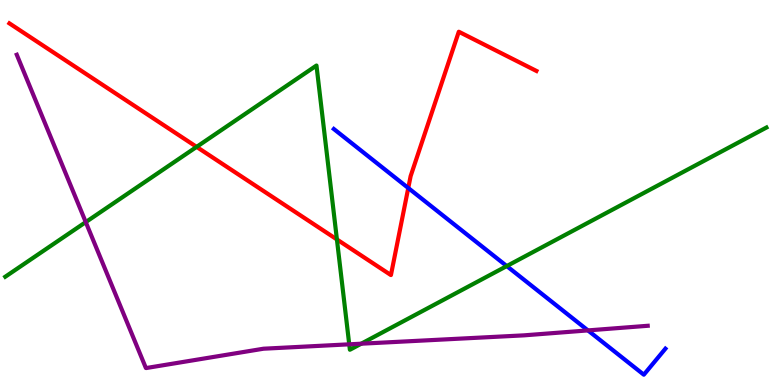[{'lines': ['blue', 'red'], 'intersections': [{'x': 5.27, 'y': 5.12}]}, {'lines': ['green', 'red'], 'intersections': [{'x': 2.54, 'y': 6.18}, {'x': 4.35, 'y': 3.78}]}, {'lines': ['purple', 'red'], 'intersections': []}, {'lines': ['blue', 'green'], 'intersections': [{'x': 6.54, 'y': 3.09}]}, {'lines': ['blue', 'purple'], 'intersections': [{'x': 7.59, 'y': 1.42}]}, {'lines': ['green', 'purple'], 'intersections': [{'x': 1.11, 'y': 4.23}, {'x': 4.51, 'y': 1.06}, {'x': 4.66, 'y': 1.07}]}]